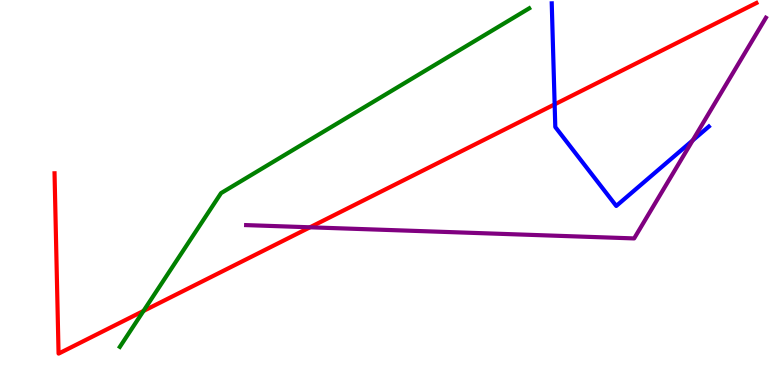[{'lines': ['blue', 'red'], 'intersections': [{'x': 7.16, 'y': 7.29}]}, {'lines': ['green', 'red'], 'intersections': [{'x': 1.85, 'y': 1.92}]}, {'lines': ['purple', 'red'], 'intersections': [{'x': 4.0, 'y': 4.1}]}, {'lines': ['blue', 'green'], 'intersections': []}, {'lines': ['blue', 'purple'], 'intersections': [{'x': 8.94, 'y': 6.35}]}, {'lines': ['green', 'purple'], 'intersections': []}]